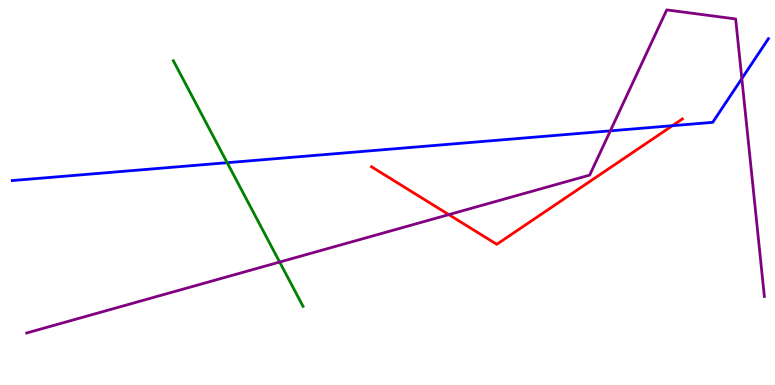[{'lines': ['blue', 'red'], 'intersections': [{'x': 8.68, 'y': 6.74}]}, {'lines': ['green', 'red'], 'intersections': []}, {'lines': ['purple', 'red'], 'intersections': [{'x': 5.79, 'y': 4.43}]}, {'lines': ['blue', 'green'], 'intersections': [{'x': 2.93, 'y': 5.77}]}, {'lines': ['blue', 'purple'], 'intersections': [{'x': 7.88, 'y': 6.6}, {'x': 9.57, 'y': 7.96}]}, {'lines': ['green', 'purple'], 'intersections': [{'x': 3.61, 'y': 3.19}]}]